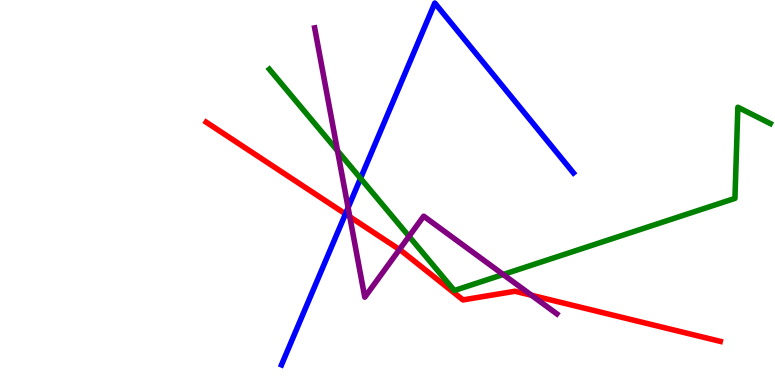[{'lines': ['blue', 'red'], 'intersections': [{'x': 4.46, 'y': 4.44}]}, {'lines': ['green', 'red'], 'intersections': []}, {'lines': ['purple', 'red'], 'intersections': [{'x': 4.51, 'y': 4.37}, {'x': 5.15, 'y': 3.52}, {'x': 6.86, 'y': 2.33}]}, {'lines': ['blue', 'green'], 'intersections': [{'x': 4.65, 'y': 5.37}]}, {'lines': ['blue', 'purple'], 'intersections': [{'x': 4.49, 'y': 4.61}]}, {'lines': ['green', 'purple'], 'intersections': [{'x': 4.36, 'y': 6.08}, {'x': 5.28, 'y': 3.86}, {'x': 6.49, 'y': 2.87}]}]